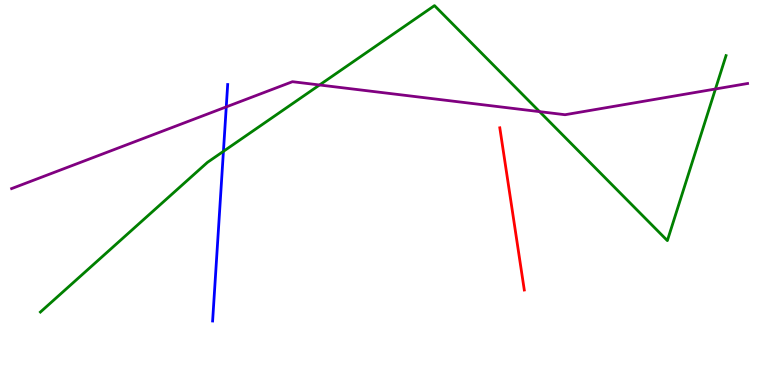[{'lines': ['blue', 'red'], 'intersections': []}, {'lines': ['green', 'red'], 'intersections': []}, {'lines': ['purple', 'red'], 'intersections': []}, {'lines': ['blue', 'green'], 'intersections': [{'x': 2.88, 'y': 6.07}]}, {'lines': ['blue', 'purple'], 'intersections': [{'x': 2.92, 'y': 7.22}]}, {'lines': ['green', 'purple'], 'intersections': [{'x': 4.12, 'y': 7.79}, {'x': 6.96, 'y': 7.1}, {'x': 9.23, 'y': 7.69}]}]